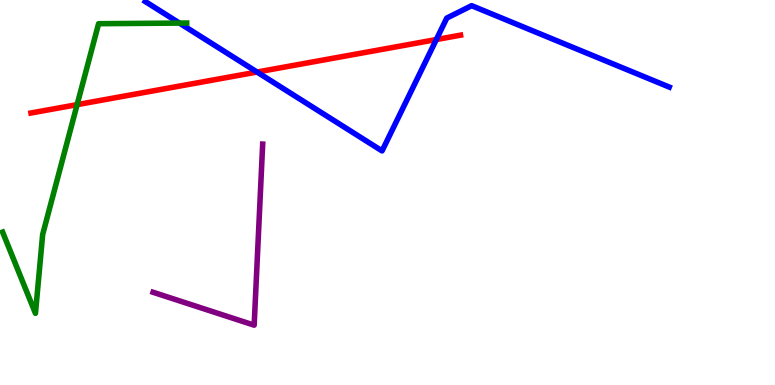[{'lines': ['blue', 'red'], 'intersections': [{'x': 3.32, 'y': 8.13}, {'x': 5.63, 'y': 8.97}]}, {'lines': ['green', 'red'], 'intersections': [{'x': 0.995, 'y': 7.28}]}, {'lines': ['purple', 'red'], 'intersections': []}, {'lines': ['blue', 'green'], 'intersections': [{'x': 2.32, 'y': 9.4}]}, {'lines': ['blue', 'purple'], 'intersections': []}, {'lines': ['green', 'purple'], 'intersections': []}]